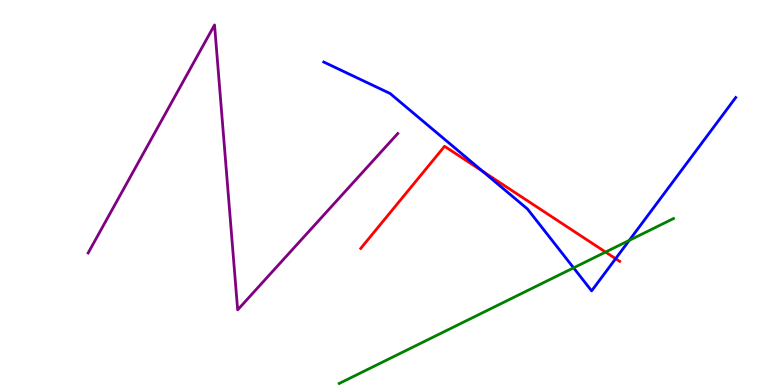[{'lines': ['blue', 'red'], 'intersections': [{'x': 6.23, 'y': 5.55}, {'x': 7.94, 'y': 3.28}]}, {'lines': ['green', 'red'], 'intersections': [{'x': 7.81, 'y': 3.45}]}, {'lines': ['purple', 'red'], 'intersections': []}, {'lines': ['blue', 'green'], 'intersections': [{'x': 7.4, 'y': 3.04}, {'x': 8.12, 'y': 3.76}]}, {'lines': ['blue', 'purple'], 'intersections': []}, {'lines': ['green', 'purple'], 'intersections': []}]